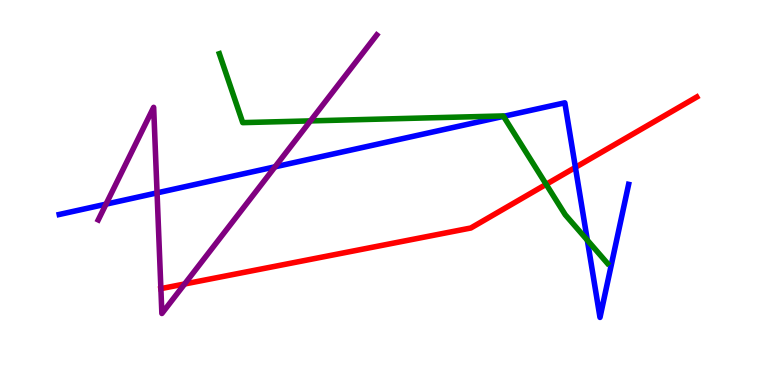[{'lines': ['blue', 'red'], 'intersections': [{'x': 7.42, 'y': 5.65}]}, {'lines': ['green', 'red'], 'intersections': [{'x': 7.05, 'y': 5.21}]}, {'lines': ['purple', 'red'], 'intersections': [{'x': 2.08, 'y': 2.5}, {'x': 2.38, 'y': 2.62}]}, {'lines': ['blue', 'green'], 'intersections': [{'x': 6.5, 'y': 6.98}, {'x': 7.58, 'y': 3.76}]}, {'lines': ['blue', 'purple'], 'intersections': [{'x': 1.37, 'y': 4.7}, {'x': 2.03, 'y': 4.99}, {'x': 3.55, 'y': 5.67}]}, {'lines': ['green', 'purple'], 'intersections': [{'x': 4.01, 'y': 6.86}]}]